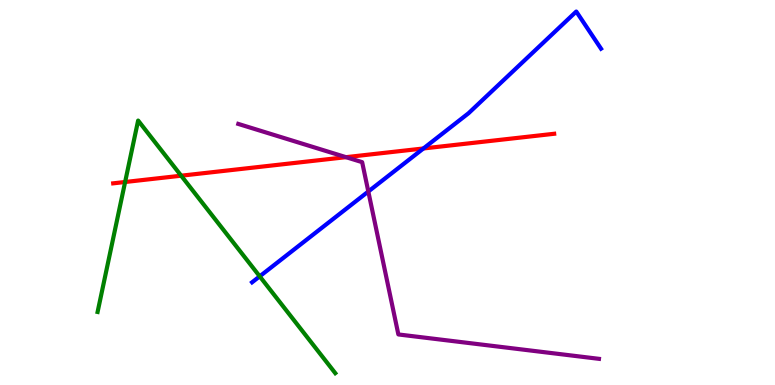[{'lines': ['blue', 'red'], 'intersections': [{'x': 5.46, 'y': 6.14}]}, {'lines': ['green', 'red'], 'intersections': [{'x': 1.61, 'y': 5.27}, {'x': 2.34, 'y': 5.44}]}, {'lines': ['purple', 'red'], 'intersections': [{'x': 4.46, 'y': 5.92}]}, {'lines': ['blue', 'green'], 'intersections': [{'x': 3.35, 'y': 2.82}]}, {'lines': ['blue', 'purple'], 'intersections': [{'x': 4.75, 'y': 5.03}]}, {'lines': ['green', 'purple'], 'intersections': []}]